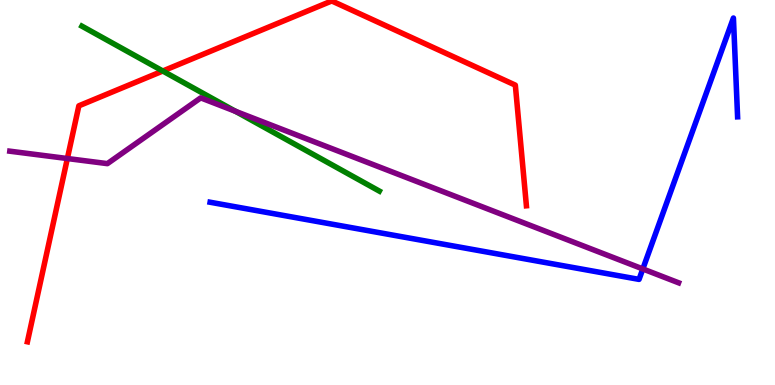[{'lines': ['blue', 'red'], 'intersections': []}, {'lines': ['green', 'red'], 'intersections': [{'x': 2.1, 'y': 8.16}]}, {'lines': ['purple', 'red'], 'intersections': [{'x': 0.869, 'y': 5.88}]}, {'lines': ['blue', 'green'], 'intersections': []}, {'lines': ['blue', 'purple'], 'intersections': [{'x': 8.29, 'y': 3.01}]}, {'lines': ['green', 'purple'], 'intersections': [{'x': 3.04, 'y': 7.11}]}]